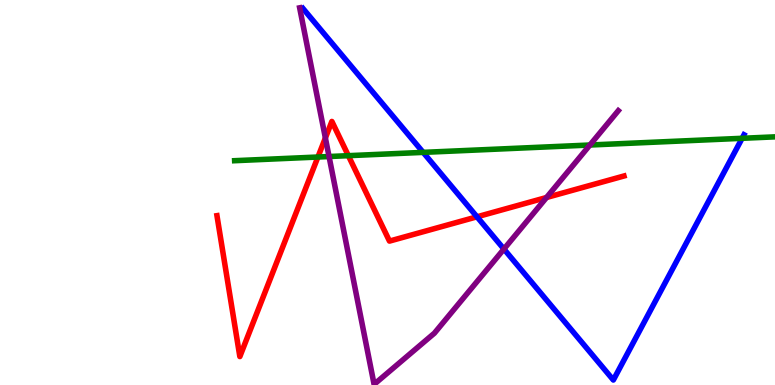[{'lines': ['blue', 'red'], 'intersections': [{'x': 6.15, 'y': 4.37}]}, {'lines': ['green', 'red'], 'intersections': [{'x': 4.1, 'y': 5.92}, {'x': 4.49, 'y': 5.96}]}, {'lines': ['purple', 'red'], 'intersections': [{'x': 4.2, 'y': 6.42}, {'x': 7.05, 'y': 4.87}]}, {'lines': ['blue', 'green'], 'intersections': [{'x': 5.46, 'y': 6.04}, {'x': 9.58, 'y': 6.41}]}, {'lines': ['blue', 'purple'], 'intersections': [{'x': 6.5, 'y': 3.53}]}, {'lines': ['green', 'purple'], 'intersections': [{'x': 4.25, 'y': 5.93}, {'x': 7.61, 'y': 6.23}]}]